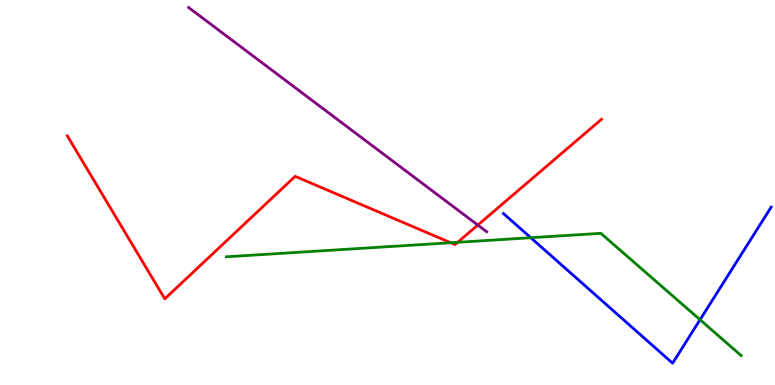[{'lines': ['blue', 'red'], 'intersections': []}, {'lines': ['green', 'red'], 'intersections': [{'x': 5.82, 'y': 3.7}, {'x': 5.91, 'y': 3.71}]}, {'lines': ['purple', 'red'], 'intersections': [{'x': 6.17, 'y': 4.15}]}, {'lines': ['blue', 'green'], 'intersections': [{'x': 6.85, 'y': 3.83}, {'x': 9.03, 'y': 1.7}]}, {'lines': ['blue', 'purple'], 'intersections': []}, {'lines': ['green', 'purple'], 'intersections': []}]